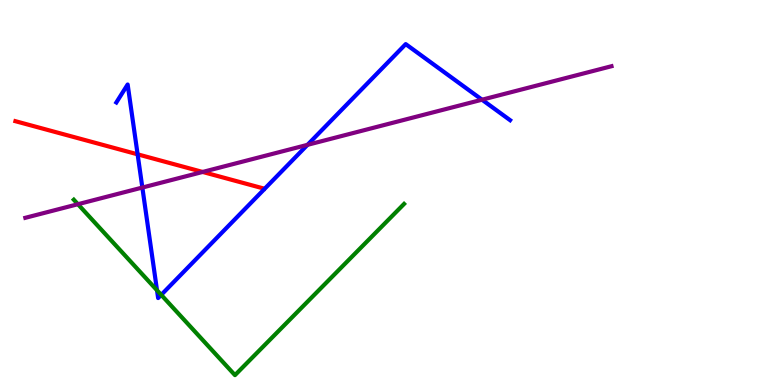[{'lines': ['blue', 'red'], 'intersections': [{'x': 1.78, 'y': 5.99}]}, {'lines': ['green', 'red'], 'intersections': []}, {'lines': ['purple', 'red'], 'intersections': [{'x': 2.61, 'y': 5.53}]}, {'lines': ['blue', 'green'], 'intersections': [{'x': 2.03, 'y': 2.46}, {'x': 2.08, 'y': 2.34}]}, {'lines': ['blue', 'purple'], 'intersections': [{'x': 1.84, 'y': 5.13}, {'x': 3.97, 'y': 6.24}, {'x': 6.22, 'y': 7.41}]}, {'lines': ['green', 'purple'], 'intersections': [{'x': 1.01, 'y': 4.7}]}]